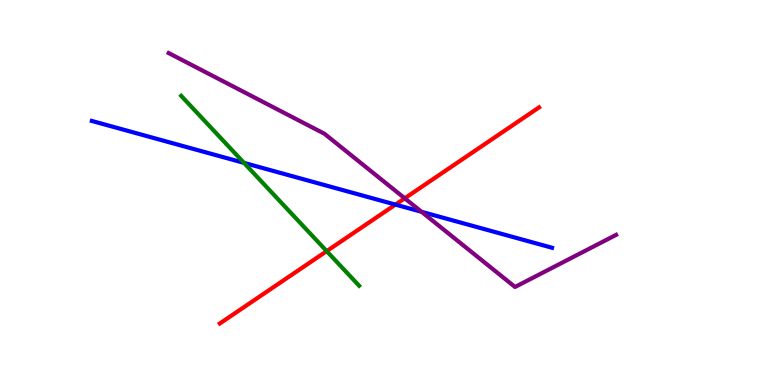[{'lines': ['blue', 'red'], 'intersections': [{'x': 5.1, 'y': 4.69}]}, {'lines': ['green', 'red'], 'intersections': [{'x': 4.22, 'y': 3.48}]}, {'lines': ['purple', 'red'], 'intersections': [{'x': 5.22, 'y': 4.85}]}, {'lines': ['blue', 'green'], 'intersections': [{'x': 3.15, 'y': 5.77}]}, {'lines': ['blue', 'purple'], 'intersections': [{'x': 5.44, 'y': 4.5}]}, {'lines': ['green', 'purple'], 'intersections': []}]